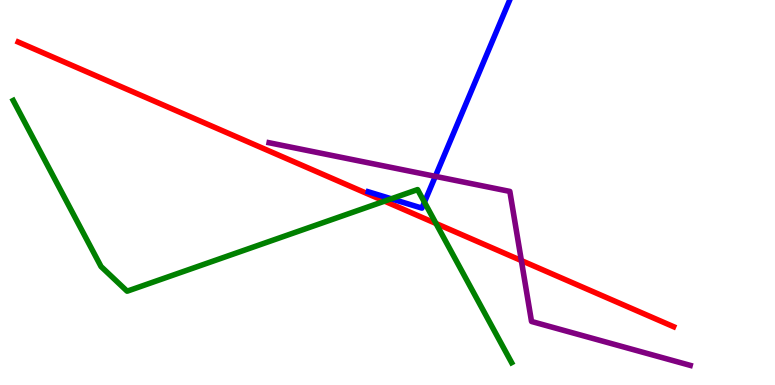[{'lines': ['blue', 'red'], 'intersections': []}, {'lines': ['green', 'red'], 'intersections': [{'x': 4.96, 'y': 4.78}, {'x': 5.63, 'y': 4.2}]}, {'lines': ['purple', 'red'], 'intersections': [{'x': 6.73, 'y': 3.23}]}, {'lines': ['blue', 'green'], 'intersections': [{'x': 5.05, 'y': 4.84}, {'x': 5.48, 'y': 4.75}]}, {'lines': ['blue', 'purple'], 'intersections': [{'x': 5.62, 'y': 5.42}]}, {'lines': ['green', 'purple'], 'intersections': []}]